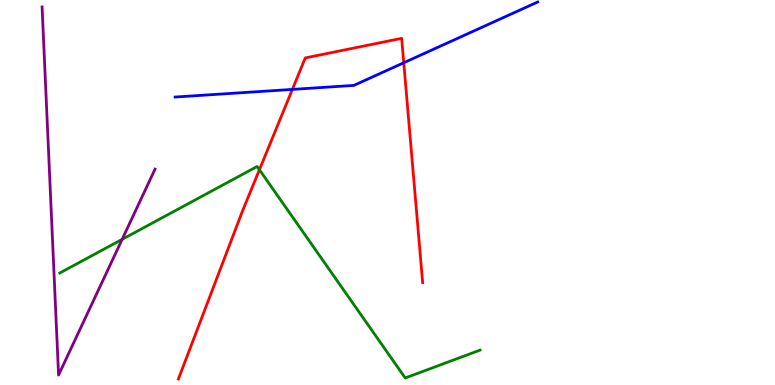[{'lines': ['blue', 'red'], 'intersections': [{'x': 3.77, 'y': 7.68}, {'x': 5.21, 'y': 8.37}]}, {'lines': ['green', 'red'], 'intersections': [{'x': 3.35, 'y': 5.59}]}, {'lines': ['purple', 'red'], 'intersections': []}, {'lines': ['blue', 'green'], 'intersections': []}, {'lines': ['blue', 'purple'], 'intersections': []}, {'lines': ['green', 'purple'], 'intersections': [{'x': 1.58, 'y': 3.78}]}]